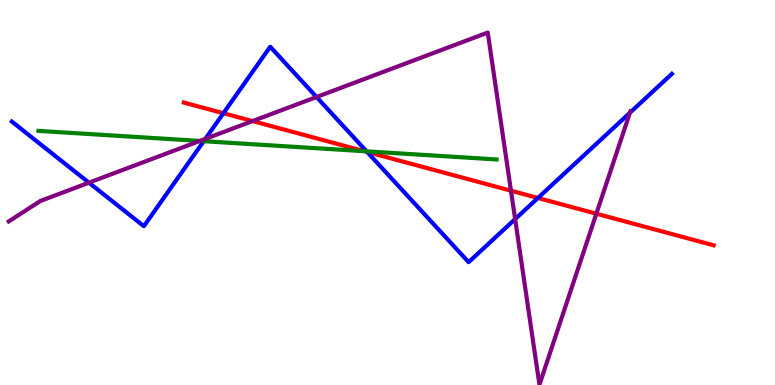[{'lines': ['blue', 'red'], 'intersections': [{'x': 2.88, 'y': 7.06}, {'x': 4.74, 'y': 6.05}, {'x': 6.94, 'y': 4.86}]}, {'lines': ['green', 'red'], 'intersections': [{'x': 4.7, 'y': 6.07}]}, {'lines': ['purple', 'red'], 'intersections': [{'x': 3.26, 'y': 6.85}, {'x': 6.59, 'y': 5.05}, {'x': 7.69, 'y': 4.45}]}, {'lines': ['blue', 'green'], 'intersections': [{'x': 2.63, 'y': 6.33}, {'x': 4.73, 'y': 6.07}]}, {'lines': ['blue', 'purple'], 'intersections': [{'x': 1.15, 'y': 5.26}, {'x': 2.65, 'y': 6.39}, {'x': 4.08, 'y': 7.48}, {'x': 6.65, 'y': 4.31}, {'x': 8.13, 'y': 7.07}]}, {'lines': ['green', 'purple'], 'intersections': [{'x': 2.58, 'y': 6.34}]}]